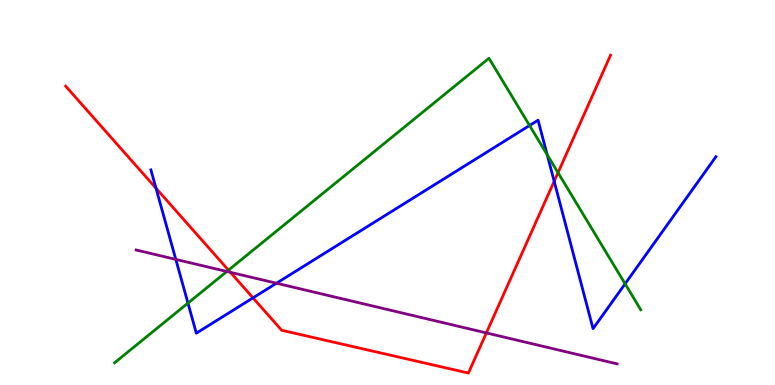[{'lines': ['blue', 'red'], 'intersections': [{'x': 2.01, 'y': 5.11}, {'x': 3.26, 'y': 2.26}, {'x': 7.15, 'y': 5.29}]}, {'lines': ['green', 'red'], 'intersections': [{'x': 2.95, 'y': 2.98}, {'x': 7.2, 'y': 5.51}]}, {'lines': ['purple', 'red'], 'intersections': [{'x': 2.97, 'y': 2.93}, {'x': 6.28, 'y': 1.35}]}, {'lines': ['blue', 'green'], 'intersections': [{'x': 2.43, 'y': 2.13}, {'x': 6.83, 'y': 6.74}, {'x': 7.06, 'y': 5.98}, {'x': 8.07, 'y': 2.63}]}, {'lines': ['blue', 'purple'], 'intersections': [{'x': 2.27, 'y': 3.26}, {'x': 3.57, 'y': 2.64}]}, {'lines': ['green', 'purple'], 'intersections': [{'x': 2.93, 'y': 2.95}]}]